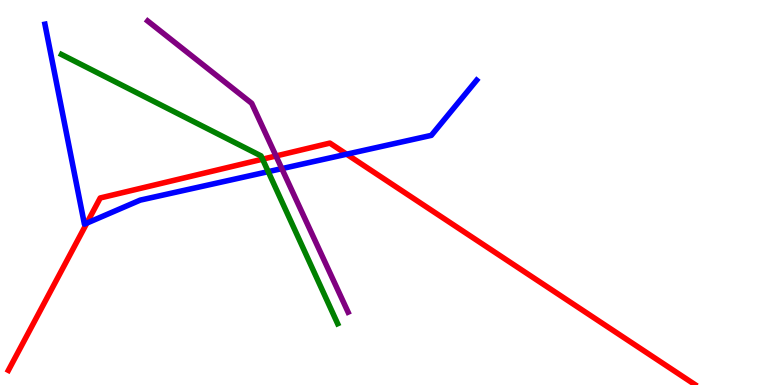[{'lines': ['blue', 'red'], 'intersections': [{'x': 1.12, 'y': 4.2}, {'x': 4.47, 'y': 5.99}]}, {'lines': ['green', 'red'], 'intersections': [{'x': 3.39, 'y': 5.87}]}, {'lines': ['purple', 'red'], 'intersections': [{'x': 3.56, 'y': 5.95}]}, {'lines': ['blue', 'green'], 'intersections': [{'x': 3.46, 'y': 5.54}]}, {'lines': ['blue', 'purple'], 'intersections': [{'x': 3.64, 'y': 5.62}]}, {'lines': ['green', 'purple'], 'intersections': []}]